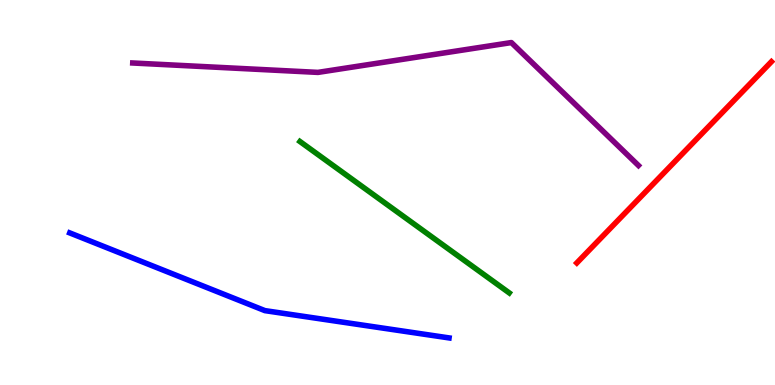[{'lines': ['blue', 'red'], 'intersections': []}, {'lines': ['green', 'red'], 'intersections': []}, {'lines': ['purple', 'red'], 'intersections': []}, {'lines': ['blue', 'green'], 'intersections': []}, {'lines': ['blue', 'purple'], 'intersections': []}, {'lines': ['green', 'purple'], 'intersections': []}]